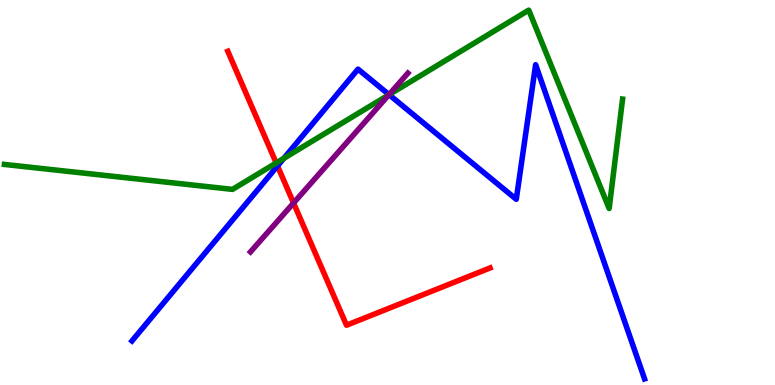[{'lines': ['blue', 'red'], 'intersections': [{'x': 3.58, 'y': 5.69}]}, {'lines': ['green', 'red'], 'intersections': [{'x': 3.56, 'y': 5.77}]}, {'lines': ['purple', 'red'], 'intersections': [{'x': 3.79, 'y': 4.73}]}, {'lines': ['blue', 'green'], 'intersections': [{'x': 3.66, 'y': 5.89}, {'x': 5.02, 'y': 7.54}]}, {'lines': ['blue', 'purple'], 'intersections': [{'x': 5.02, 'y': 7.54}]}, {'lines': ['green', 'purple'], 'intersections': [{'x': 5.02, 'y': 7.54}]}]